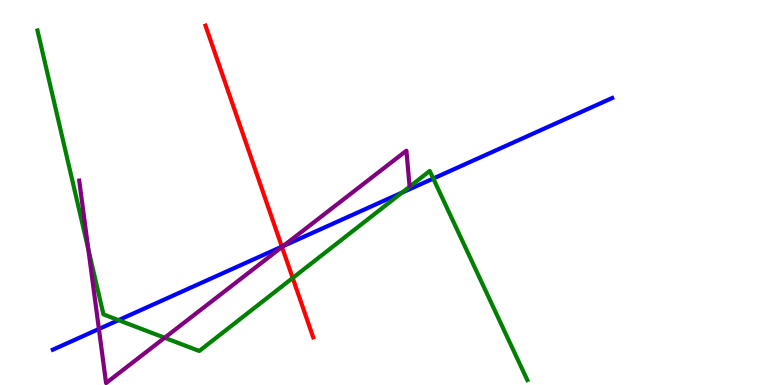[{'lines': ['blue', 'red'], 'intersections': [{'x': 3.64, 'y': 3.59}]}, {'lines': ['green', 'red'], 'intersections': [{'x': 3.78, 'y': 2.78}]}, {'lines': ['purple', 'red'], 'intersections': [{'x': 3.64, 'y': 3.58}]}, {'lines': ['blue', 'green'], 'intersections': [{'x': 1.53, 'y': 1.68}, {'x': 5.19, 'y': 5.0}, {'x': 5.59, 'y': 5.36}]}, {'lines': ['blue', 'purple'], 'intersections': [{'x': 1.28, 'y': 1.46}, {'x': 3.65, 'y': 3.61}]}, {'lines': ['green', 'purple'], 'intersections': [{'x': 1.14, 'y': 3.52}, {'x': 2.12, 'y': 1.23}]}]